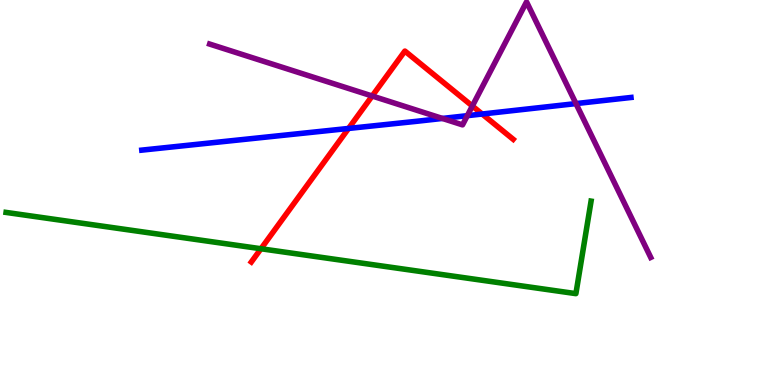[{'lines': ['blue', 'red'], 'intersections': [{'x': 4.5, 'y': 6.66}, {'x': 6.22, 'y': 7.04}]}, {'lines': ['green', 'red'], 'intersections': [{'x': 3.37, 'y': 3.54}]}, {'lines': ['purple', 'red'], 'intersections': [{'x': 4.8, 'y': 7.51}, {'x': 6.09, 'y': 7.25}]}, {'lines': ['blue', 'green'], 'intersections': []}, {'lines': ['blue', 'purple'], 'intersections': [{'x': 5.71, 'y': 6.92}, {'x': 6.03, 'y': 7.0}, {'x': 7.43, 'y': 7.31}]}, {'lines': ['green', 'purple'], 'intersections': []}]